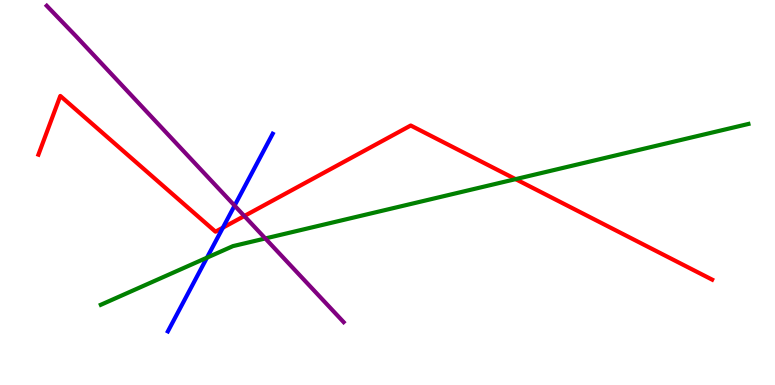[{'lines': ['blue', 'red'], 'intersections': [{'x': 2.88, 'y': 4.09}]}, {'lines': ['green', 'red'], 'intersections': [{'x': 6.65, 'y': 5.35}]}, {'lines': ['purple', 'red'], 'intersections': [{'x': 3.15, 'y': 4.39}]}, {'lines': ['blue', 'green'], 'intersections': [{'x': 2.67, 'y': 3.31}]}, {'lines': ['blue', 'purple'], 'intersections': [{'x': 3.03, 'y': 4.66}]}, {'lines': ['green', 'purple'], 'intersections': [{'x': 3.42, 'y': 3.81}]}]